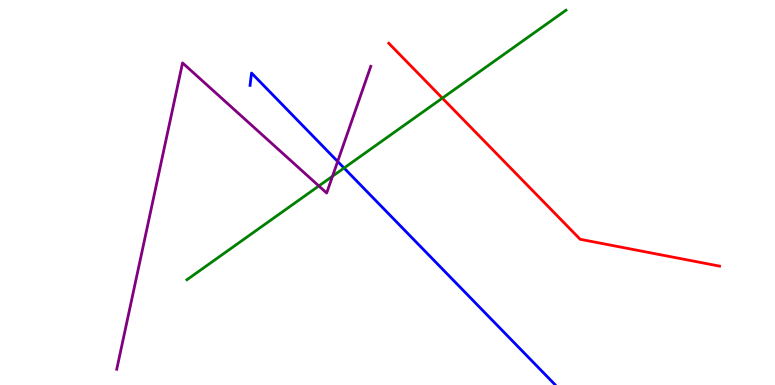[{'lines': ['blue', 'red'], 'intersections': []}, {'lines': ['green', 'red'], 'intersections': [{'x': 5.71, 'y': 7.45}]}, {'lines': ['purple', 'red'], 'intersections': []}, {'lines': ['blue', 'green'], 'intersections': [{'x': 4.44, 'y': 5.64}]}, {'lines': ['blue', 'purple'], 'intersections': [{'x': 4.36, 'y': 5.81}]}, {'lines': ['green', 'purple'], 'intersections': [{'x': 4.11, 'y': 5.17}, {'x': 4.29, 'y': 5.42}]}]